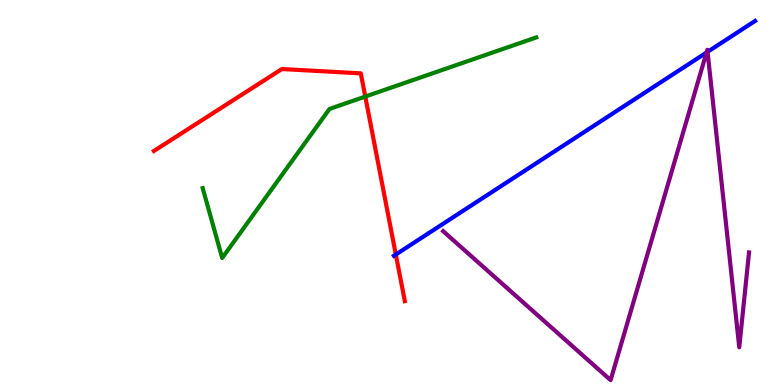[{'lines': ['blue', 'red'], 'intersections': [{'x': 5.11, 'y': 3.39}]}, {'lines': ['green', 'red'], 'intersections': [{'x': 4.71, 'y': 7.49}]}, {'lines': ['purple', 'red'], 'intersections': []}, {'lines': ['blue', 'green'], 'intersections': []}, {'lines': ['blue', 'purple'], 'intersections': [{'x': 9.12, 'y': 8.64}, {'x': 9.13, 'y': 8.65}]}, {'lines': ['green', 'purple'], 'intersections': []}]